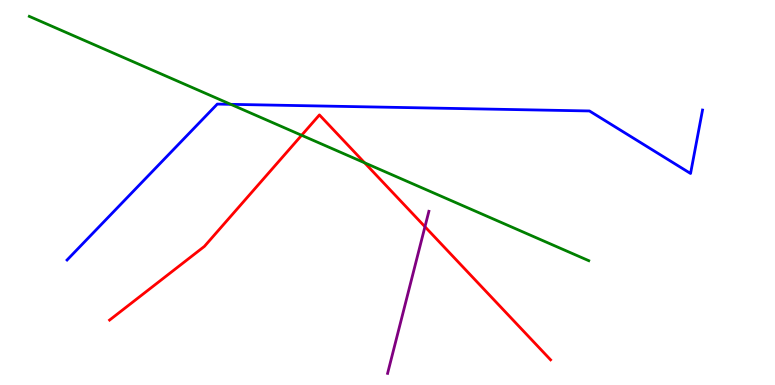[{'lines': ['blue', 'red'], 'intersections': []}, {'lines': ['green', 'red'], 'intersections': [{'x': 3.89, 'y': 6.49}, {'x': 4.7, 'y': 5.77}]}, {'lines': ['purple', 'red'], 'intersections': [{'x': 5.48, 'y': 4.11}]}, {'lines': ['blue', 'green'], 'intersections': [{'x': 2.98, 'y': 7.29}]}, {'lines': ['blue', 'purple'], 'intersections': []}, {'lines': ['green', 'purple'], 'intersections': []}]